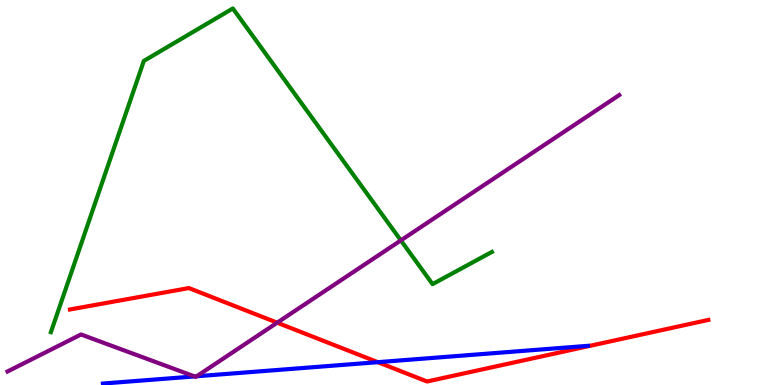[{'lines': ['blue', 'red'], 'intersections': [{'x': 4.87, 'y': 0.593}]}, {'lines': ['green', 'red'], 'intersections': []}, {'lines': ['purple', 'red'], 'intersections': [{'x': 3.58, 'y': 1.62}]}, {'lines': ['blue', 'green'], 'intersections': []}, {'lines': ['blue', 'purple'], 'intersections': [{'x': 2.51, 'y': 0.223}, {'x': 2.54, 'y': 0.227}]}, {'lines': ['green', 'purple'], 'intersections': [{'x': 5.17, 'y': 3.76}]}]